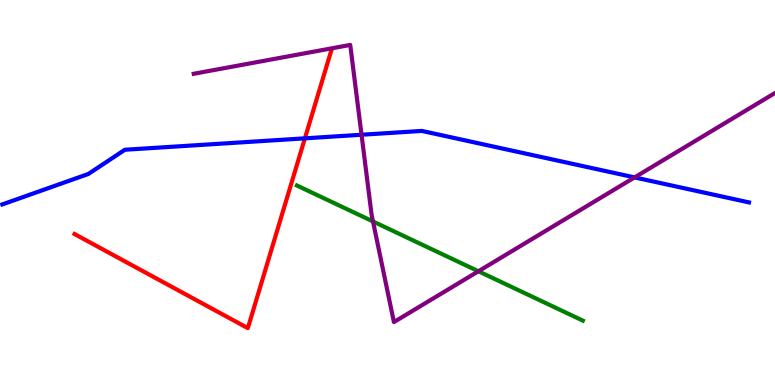[{'lines': ['blue', 'red'], 'intersections': [{'x': 3.93, 'y': 6.41}]}, {'lines': ['green', 'red'], 'intersections': []}, {'lines': ['purple', 'red'], 'intersections': []}, {'lines': ['blue', 'green'], 'intersections': []}, {'lines': ['blue', 'purple'], 'intersections': [{'x': 4.67, 'y': 6.5}, {'x': 8.19, 'y': 5.39}]}, {'lines': ['green', 'purple'], 'intersections': [{'x': 4.81, 'y': 4.25}, {'x': 6.17, 'y': 2.95}]}]